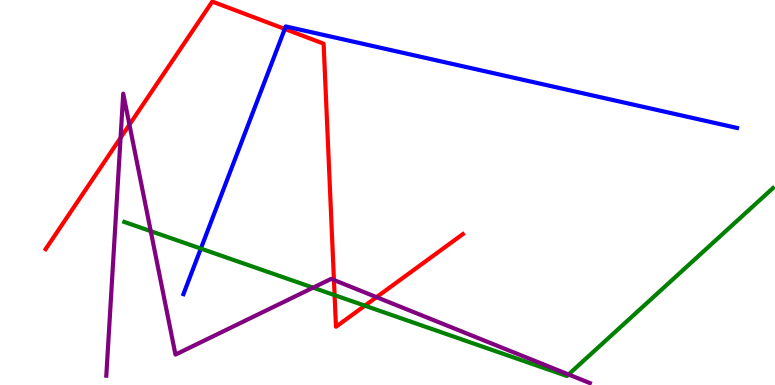[{'lines': ['blue', 'red'], 'intersections': [{'x': 3.67, 'y': 9.25}]}, {'lines': ['green', 'red'], 'intersections': [{'x': 4.32, 'y': 2.33}, {'x': 4.71, 'y': 2.06}]}, {'lines': ['purple', 'red'], 'intersections': [{'x': 1.56, 'y': 6.42}, {'x': 1.67, 'y': 6.76}, {'x': 4.31, 'y': 2.73}, {'x': 4.86, 'y': 2.28}]}, {'lines': ['blue', 'green'], 'intersections': [{'x': 2.59, 'y': 3.54}]}, {'lines': ['blue', 'purple'], 'intersections': []}, {'lines': ['green', 'purple'], 'intersections': [{'x': 1.95, 'y': 4.0}, {'x': 4.04, 'y': 2.53}, {'x': 7.34, 'y': 0.274}]}]